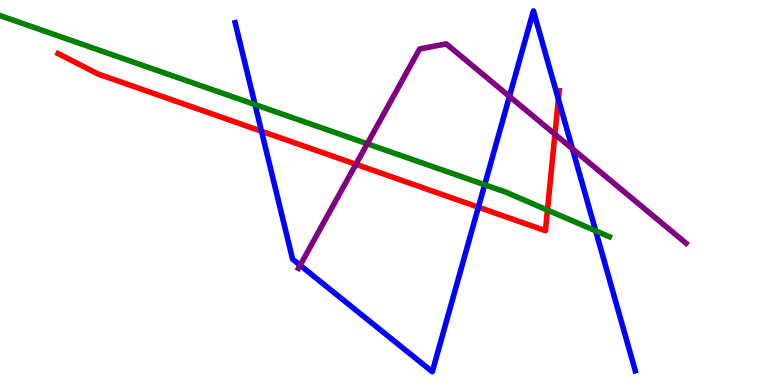[{'lines': ['blue', 'red'], 'intersections': [{'x': 3.37, 'y': 6.59}, {'x': 6.17, 'y': 4.62}, {'x': 7.21, 'y': 7.42}]}, {'lines': ['green', 'red'], 'intersections': [{'x': 7.06, 'y': 4.54}]}, {'lines': ['purple', 'red'], 'intersections': [{'x': 4.59, 'y': 5.73}, {'x': 7.16, 'y': 6.51}]}, {'lines': ['blue', 'green'], 'intersections': [{'x': 3.29, 'y': 7.28}, {'x': 6.25, 'y': 5.2}, {'x': 7.69, 'y': 4.01}]}, {'lines': ['blue', 'purple'], 'intersections': [{'x': 3.87, 'y': 3.11}, {'x': 6.57, 'y': 7.5}, {'x': 7.39, 'y': 6.14}]}, {'lines': ['green', 'purple'], 'intersections': [{'x': 4.74, 'y': 6.27}]}]